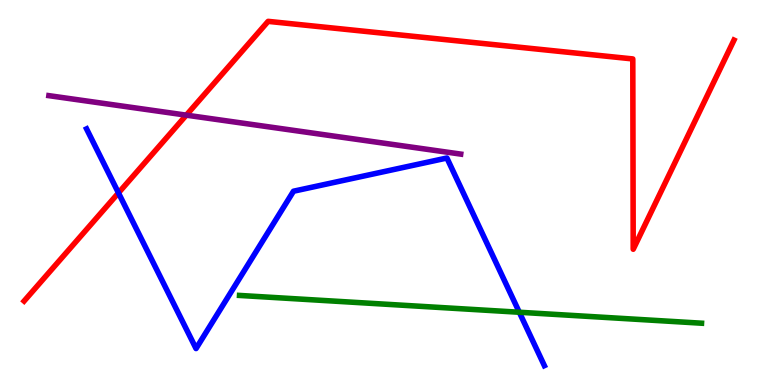[{'lines': ['blue', 'red'], 'intersections': [{'x': 1.53, 'y': 4.99}]}, {'lines': ['green', 'red'], 'intersections': []}, {'lines': ['purple', 'red'], 'intersections': [{'x': 2.4, 'y': 7.01}]}, {'lines': ['blue', 'green'], 'intersections': [{'x': 6.7, 'y': 1.89}]}, {'lines': ['blue', 'purple'], 'intersections': []}, {'lines': ['green', 'purple'], 'intersections': []}]